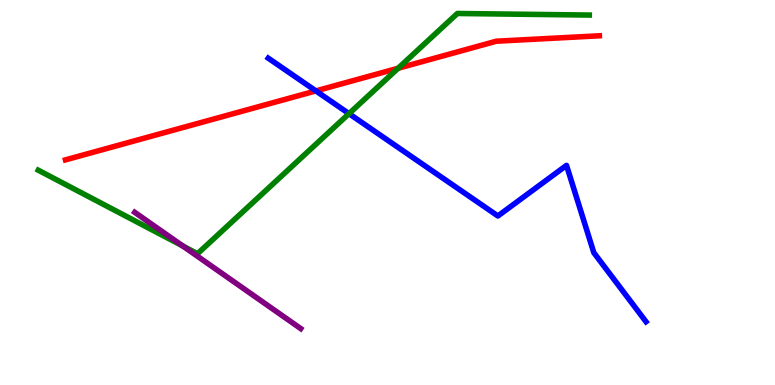[{'lines': ['blue', 'red'], 'intersections': [{'x': 4.08, 'y': 7.64}]}, {'lines': ['green', 'red'], 'intersections': [{'x': 5.14, 'y': 8.23}]}, {'lines': ['purple', 'red'], 'intersections': []}, {'lines': ['blue', 'green'], 'intersections': [{'x': 4.5, 'y': 7.05}]}, {'lines': ['blue', 'purple'], 'intersections': []}, {'lines': ['green', 'purple'], 'intersections': [{'x': 2.36, 'y': 3.61}]}]